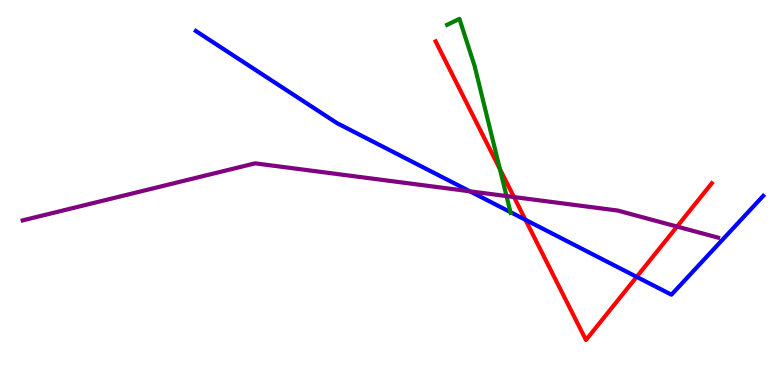[{'lines': ['blue', 'red'], 'intersections': [{'x': 6.78, 'y': 4.29}, {'x': 8.22, 'y': 2.81}]}, {'lines': ['green', 'red'], 'intersections': [{'x': 6.45, 'y': 5.61}]}, {'lines': ['purple', 'red'], 'intersections': [{'x': 6.63, 'y': 4.88}, {'x': 8.74, 'y': 4.12}]}, {'lines': ['blue', 'green'], 'intersections': [{'x': 6.59, 'y': 4.49}]}, {'lines': ['blue', 'purple'], 'intersections': [{'x': 6.06, 'y': 5.03}]}, {'lines': ['green', 'purple'], 'intersections': [{'x': 6.54, 'y': 4.91}]}]